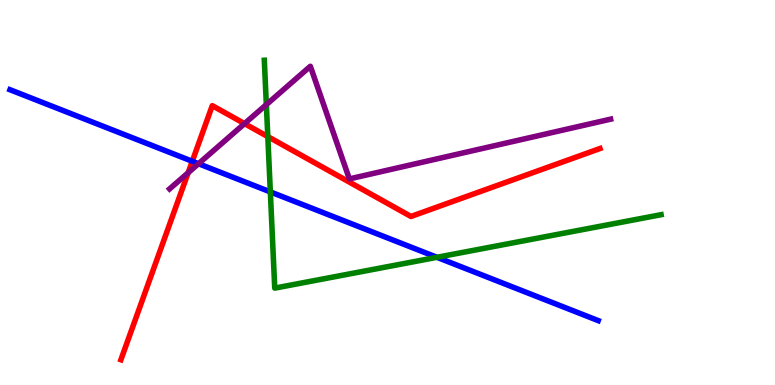[{'lines': ['blue', 'red'], 'intersections': [{'x': 2.48, 'y': 5.81}]}, {'lines': ['green', 'red'], 'intersections': [{'x': 3.46, 'y': 6.45}]}, {'lines': ['purple', 'red'], 'intersections': [{'x': 2.43, 'y': 5.51}, {'x': 3.16, 'y': 6.79}]}, {'lines': ['blue', 'green'], 'intersections': [{'x': 3.49, 'y': 5.02}, {'x': 5.64, 'y': 3.32}]}, {'lines': ['blue', 'purple'], 'intersections': [{'x': 2.56, 'y': 5.75}]}, {'lines': ['green', 'purple'], 'intersections': [{'x': 3.44, 'y': 7.28}]}]